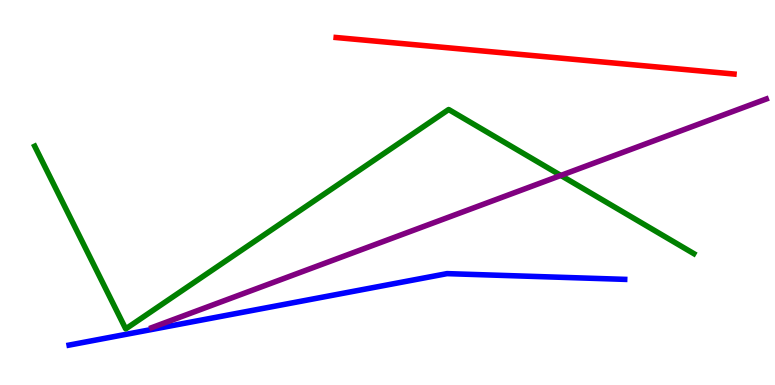[{'lines': ['blue', 'red'], 'intersections': []}, {'lines': ['green', 'red'], 'intersections': []}, {'lines': ['purple', 'red'], 'intersections': []}, {'lines': ['blue', 'green'], 'intersections': []}, {'lines': ['blue', 'purple'], 'intersections': []}, {'lines': ['green', 'purple'], 'intersections': [{'x': 7.24, 'y': 5.44}]}]